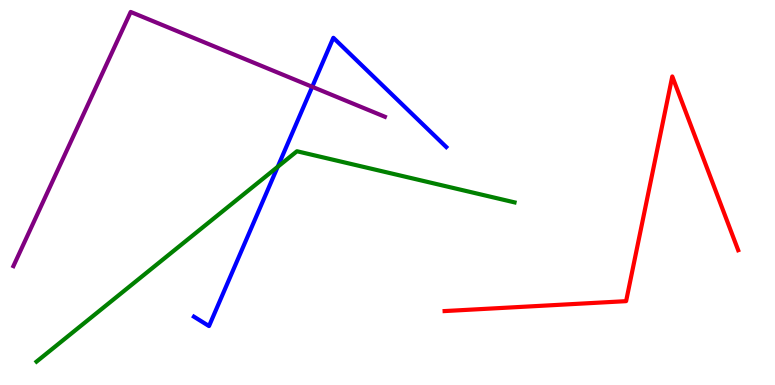[{'lines': ['blue', 'red'], 'intersections': []}, {'lines': ['green', 'red'], 'intersections': []}, {'lines': ['purple', 'red'], 'intersections': []}, {'lines': ['blue', 'green'], 'intersections': [{'x': 3.58, 'y': 5.67}]}, {'lines': ['blue', 'purple'], 'intersections': [{'x': 4.03, 'y': 7.75}]}, {'lines': ['green', 'purple'], 'intersections': []}]